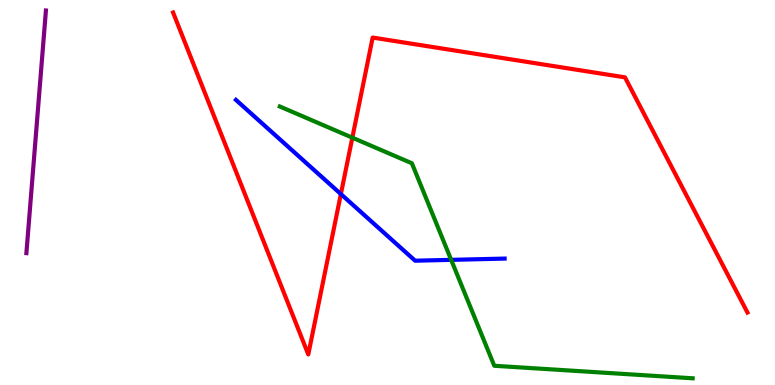[{'lines': ['blue', 'red'], 'intersections': [{'x': 4.4, 'y': 4.96}]}, {'lines': ['green', 'red'], 'intersections': [{'x': 4.55, 'y': 6.42}]}, {'lines': ['purple', 'red'], 'intersections': []}, {'lines': ['blue', 'green'], 'intersections': [{'x': 5.82, 'y': 3.25}]}, {'lines': ['blue', 'purple'], 'intersections': []}, {'lines': ['green', 'purple'], 'intersections': []}]